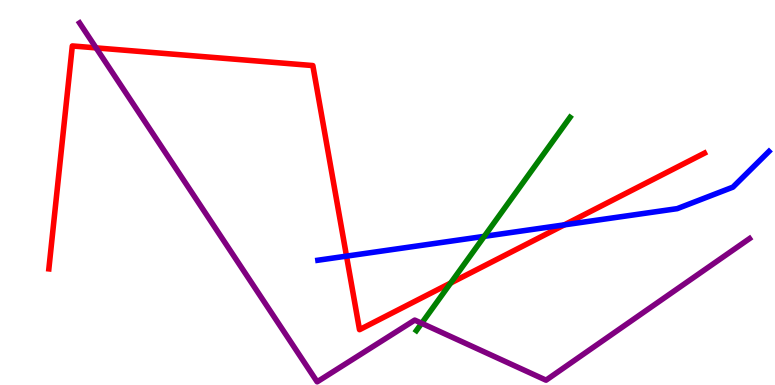[{'lines': ['blue', 'red'], 'intersections': [{'x': 4.47, 'y': 3.35}, {'x': 7.28, 'y': 4.16}]}, {'lines': ['green', 'red'], 'intersections': [{'x': 5.81, 'y': 2.65}]}, {'lines': ['purple', 'red'], 'intersections': [{'x': 1.24, 'y': 8.76}]}, {'lines': ['blue', 'green'], 'intersections': [{'x': 6.25, 'y': 3.86}]}, {'lines': ['blue', 'purple'], 'intersections': []}, {'lines': ['green', 'purple'], 'intersections': [{'x': 5.44, 'y': 1.6}]}]